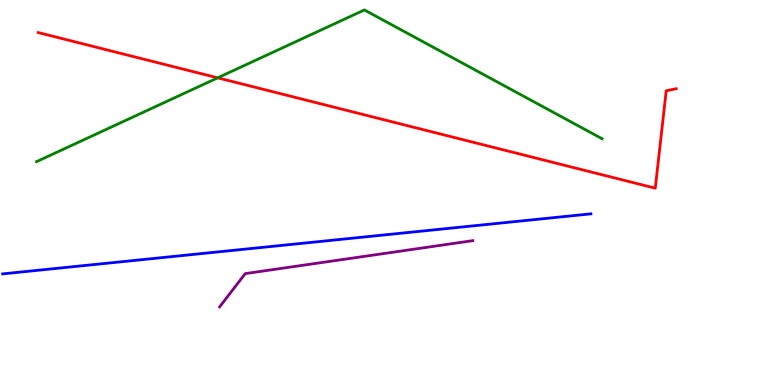[{'lines': ['blue', 'red'], 'intersections': []}, {'lines': ['green', 'red'], 'intersections': [{'x': 2.81, 'y': 7.98}]}, {'lines': ['purple', 'red'], 'intersections': []}, {'lines': ['blue', 'green'], 'intersections': []}, {'lines': ['blue', 'purple'], 'intersections': []}, {'lines': ['green', 'purple'], 'intersections': []}]